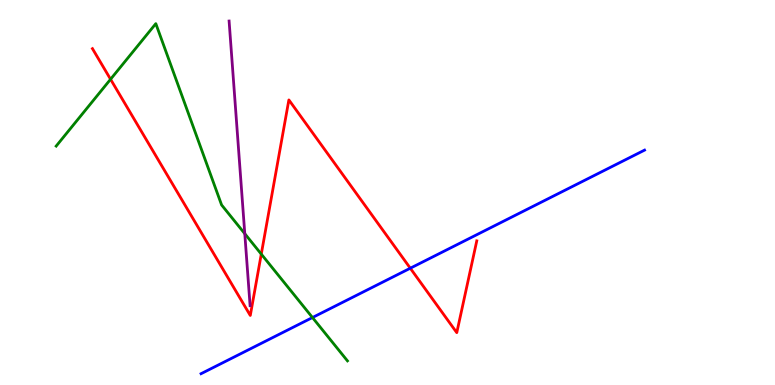[{'lines': ['blue', 'red'], 'intersections': [{'x': 5.29, 'y': 3.03}]}, {'lines': ['green', 'red'], 'intersections': [{'x': 1.43, 'y': 7.94}, {'x': 3.37, 'y': 3.4}]}, {'lines': ['purple', 'red'], 'intersections': []}, {'lines': ['blue', 'green'], 'intersections': [{'x': 4.03, 'y': 1.75}]}, {'lines': ['blue', 'purple'], 'intersections': []}, {'lines': ['green', 'purple'], 'intersections': [{'x': 3.16, 'y': 3.93}]}]